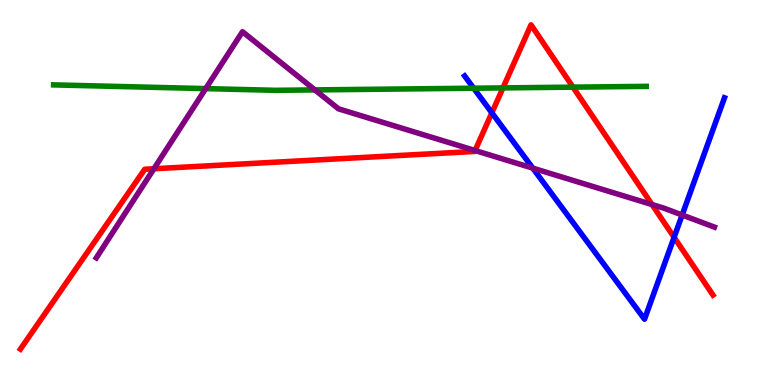[{'lines': ['blue', 'red'], 'intersections': [{'x': 6.35, 'y': 7.07}, {'x': 8.7, 'y': 3.84}]}, {'lines': ['green', 'red'], 'intersections': [{'x': 6.49, 'y': 7.72}, {'x': 7.39, 'y': 7.74}]}, {'lines': ['purple', 'red'], 'intersections': [{'x': 1.99, 'y': 5.62}, {'x': 6.13, 'y': 6.09}, {'x': 8.41, 'y': 4.69}]}, {'lines': ['blue', 'green'], 'intersections': [{'x': 6.11, 'y': 7.71}]}, {'lines': ['blue', 'purple'], 'intersections': [{'x': 6.87, 'y': 5.63}, {'x': 8.8, 'y': 4.42}]}, {'lines': ['green', 'purple'], 'intersections': [{'x': 2.65, 'y': 7.7}, {'x': 4.06, 'y': 7.66}]}]